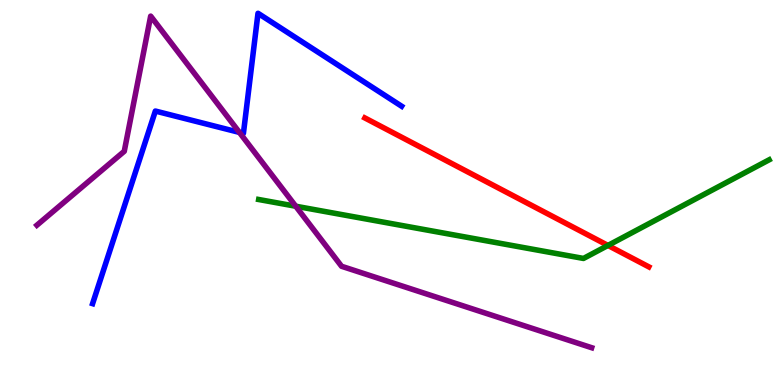[{'lines': ['blue', 'red'], 'intersections': []}, {'lines': ['green', 'red'], 'intersections': [{'x': 7.84, 'y': 3.63}]}, {'lines': ['purple', 'red'], 'intersections': []}, {'lines': ['blue', 'green'], 'intersections': []}, {'lines': ['blue', 'purple'], 'intersections': [{'x': 3.09, 'y': 6.56}]}, {'lines': ['green', 'purple'], 'intersections': [{'x': 3.82, 'y': 4.64}]}]